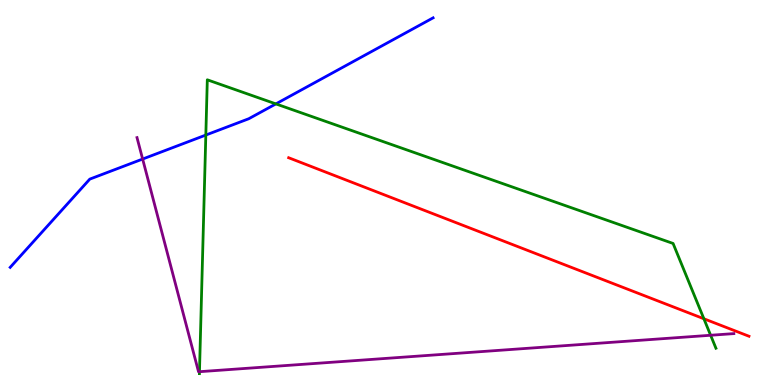[{'lines': ['blue', 'red'], 'intersections': []}, {'lines': ['green', 'red'], 'intersections': [{'x': 9.08, 'y': 1.72}]}, {'lines': ['purple', 'red'], 'intersections': []}, {'lines': ['blue', 'green'], 'intersections': [{'x': 2.66, 'y': 6.49}, {'x': 3.56, 'y': 7.3}]}, {'lines': ['blue', 'purple'], 'intersections': [{'x': 1.84, 'y': 5.87}]}, {'lines': ['green', 'purple'], 'intersections': [{'x': 2.57, 'y': 0.346}, {'x': 9.17, 'y': 1.29}]}]